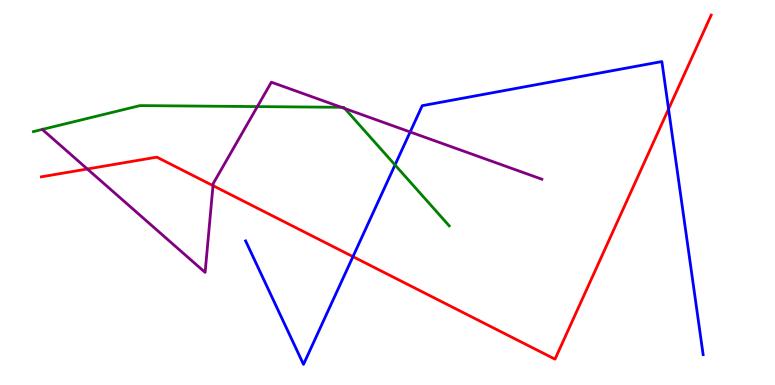[{'lines': ['blue', 'red'], 'intersections': [{'x': 4.55, 'y': 3.33}, {'x': 8.63, 'y': 7.17}]}, {'lines': ['green', 'red'], 'intersections': []}, {'lines': ['purple', 'red'], 'intersections': [{'x': 1.13, 'y': 5.61}, {'x': 2.75, 'y': 5.18}]}, {'lines': ['blue', 'green'], 'intersections': [{'x': 5.1, 'y': 5.72}]}, {'lines': ['blue', 'purple'], 'intersections': [{'x': 5.29, 'y': 6.57}]}, {'lines': ['green', 'purple'], 'intersections': [{'x': 3.32, 'y': 7.23}, {'x': 4.41, 'y': 7.21}, {'x': 4.45, 'y': 7.18}]}]